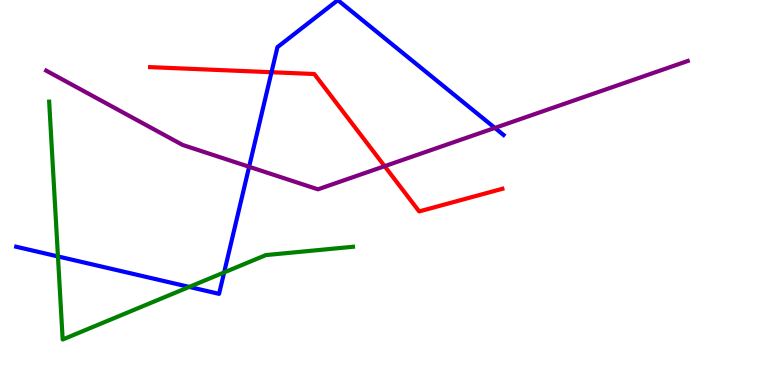[{'lines': ['blue', 'red'], 'intersections': [{'x': 3.5, 'y': 8.12}]}, {'lines': ['green', 'red'], 'intersections': []}, {'lines': ['purple', 'red'], 'intersections': [{'x': 4.96, 'y': 5.68}]}, {'lines': ['blue', 'green'], 'intersections': [{'x': 0.748, 'y': 3.34}, {'x': 2.44, 'y': 2.55}, {'x': 2.89, 'y': 2.92}]}, {'lines': ['blue', 'purple'], 'intersections': [{'x': 3.21, 'y': 5.67}, {'x': 6.39, 'y': 6.68}]}, {'lines': ['green', 'purple'], 'intersections': []}]